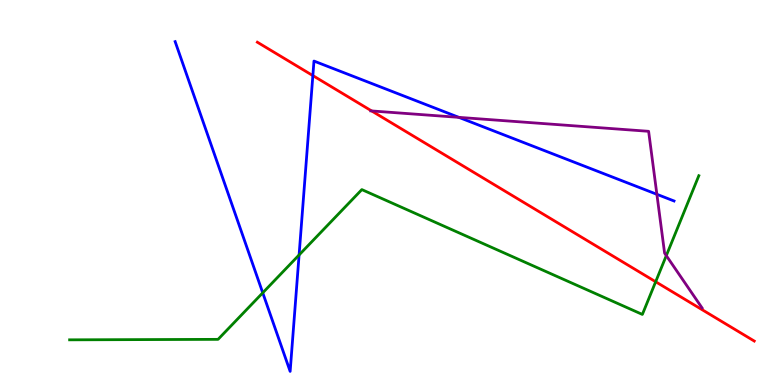[{'lines': ['blue', 'red'], 'intersections': [{'x': 4.04, 'y': 8.04}]}, {'lines': ['green', 'red'], 'intersections': [{'x': 8.46, 'y': 2.68}]}, {'lines': ['purple', 'red'], 'intersections': [{'x': 4.8, 'y': 7.12}]}, {'lines': ['blue', 'green'], 'intersections': [{'x': 3.39, 'y': 2.39}, {'x': 3.86, 'y': 3.38}]}, {'lines': ['blue', 'purple'], 'intersections': [{'x': 5.92, 'y': 6.95}, {'x': 8.48, 'y': 4.95}]}, {'lines': ['green', 'purple'], 'intersections': [{'x': 8.6, 'y': 3.36}]}]